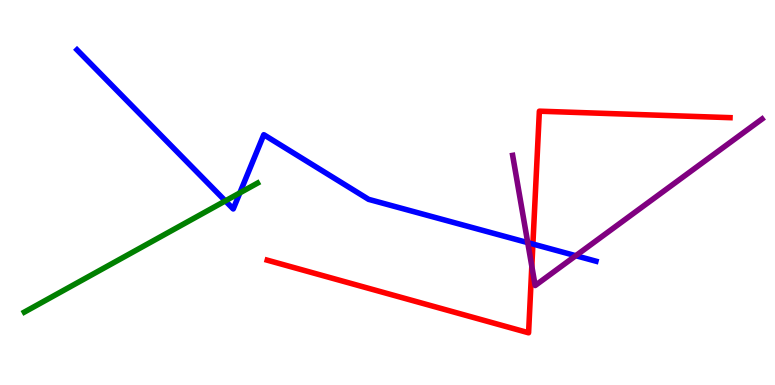[{'lines': ['blue', 'red'], 'intersections': [{'x': 6.88, 'y': 3.66}]}, {'lines': ['green', 'red'], 'intersections': []}, {'lines': ['purple', 'red'], 'intersections': [{'x': 6.86, 'y': 3.08}]}, {'lines': ['blue', 'green'], 'intersections': [{'x': 2.91, 'y': 4.78}, {'x': 3.09, 'y': 4.99}]}, {'lines': ['blue', 'purple'], 'intersections': [{'x': 6.81, 'y': 3.7}, {'x': 7.43, 'y': 3.36}]}, {'lines': ['green', 'purple'], 'intersections': []}]